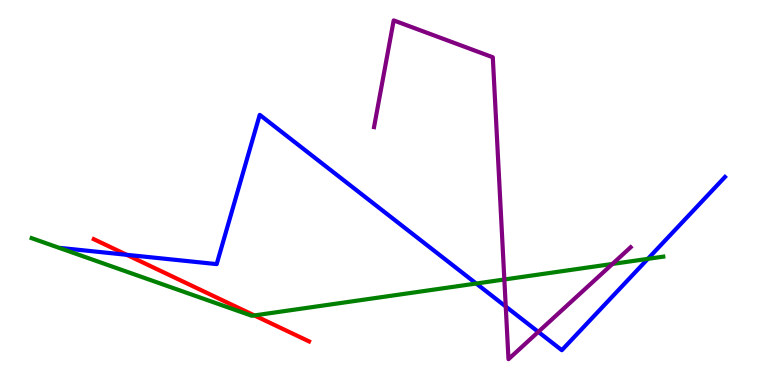[{'lines': ['blue', 'red'], 'intersections': [{'x': 1.63, 'y': 3.38}]}, {'lines': ['green', 'red'], 'intersections': [{'x': 3.28, 'y': 1.81}]}, {'lines': ['purple', 'red'], 'intersections': []}, {'lines': ['blue', 'green'], 'intersections': [{'x': 6.15, 'y': 2.64}, {'x': 8.36, 'y': 3.28}]}, {'lines': ['blue', 'purple'], 'intersections': [{'x': 6.53, 'y': 2.04}, {'x': 6.95, 'y': 1.38}]}, {'lines': ['green', 'purple'], 'intersections': [{'x': 6.51, 'y': 2.74}, {'x': 7.9, 'y': 3.14}]}]